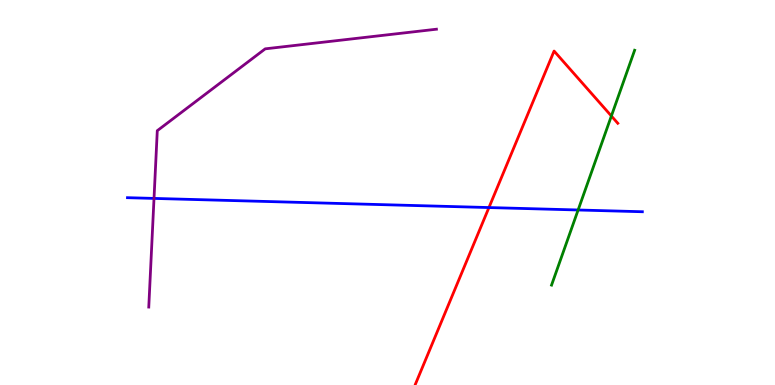[{'lines': ['blue', 'red'], 'intersections': [{'x': 6.31, 'y': 4.61}]}, {'lines': ['green', 'red'], 'intersections': [{'x': 7.89, 'y': 6.99}]}, {'lines': ['purple', 'red'], 'intersections': []}, {'lines': ['blue', 'green'], 'intersections': [{'x': 7.46, 'y': 4.55}]}, {'lines': ['blue', 'purple'], 'intersections': [{'x': 1.99, 'y': 4.85}]}, {'lines': ['green', 'purple'], 'intersections': []}]